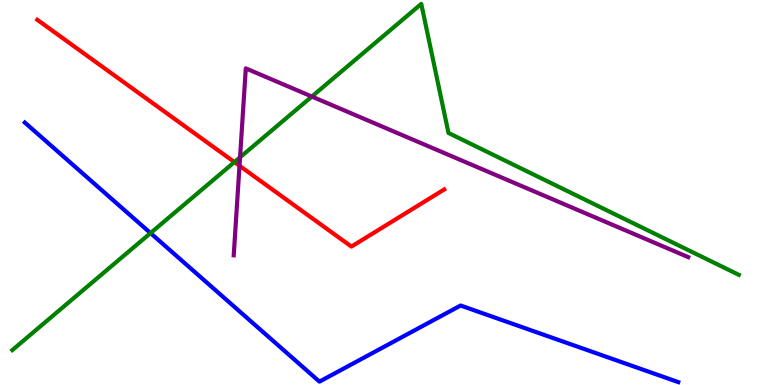[{'lines': ['blue', 'red'], 'intersections': []}, {'lines': ['green', 'red'], 'intersections': [{'x': 3.02, 'y': 5.79}]}, {'lines': ['purple', 'red'], 'intersections': [{'x': 3.09, 'y': 5.69}]}, {'lines': ['blue', 'green'], 'intersections': [{'x': 1.94, 'y': 3.95}]}, {'lines': ['blue', 'purple'], 'intersections': []}, {'lines': ['green', 'purple'], 'intersections': [{'x': 3.1, 'y': 5.91}, {'x': 4.02, 'y': 7.49}]}]